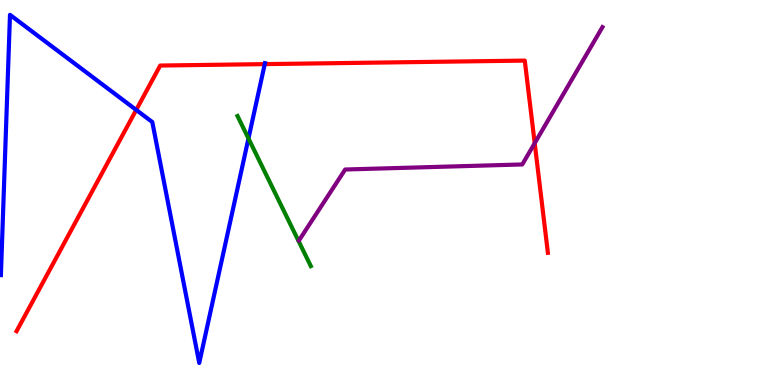[{'lines': ['blue', 'red'], 'intersections': [{'x': 1.76, 'y': 7.14}, {'x': 3.42, 'y': 8.33}]}, {'lines': ['green', 'red'], 'intersections': []}, {'lines': ['purple', 'red'], 'intersections': [{'x': 6.9, 'y': 6.28}]}, {'lines': ['blue', 'green'], 'intersections': [{'x': 3.21, 'y': 6.4}]}, {'lines': ['blue', 'purple'], 'intersections': []}, {'lines': ['green', 'purple'], 'intersections': []}]